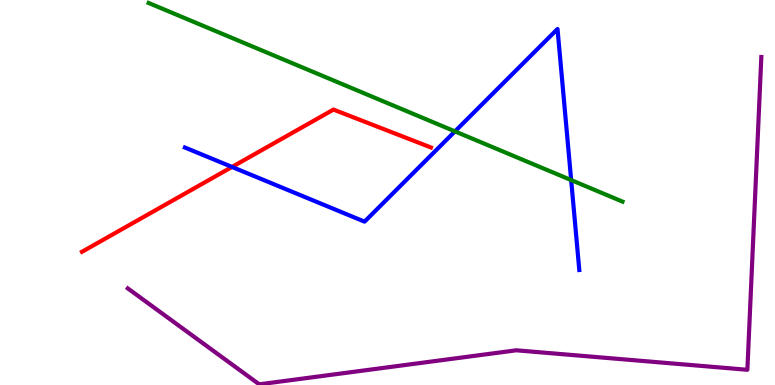[{'lines': ['blue', 'red'], 'intersections': [{'x': 2.99, 'y': 5.66}]}, {'lines': ['green', 'red'], 'intersections': []}, {'lines': ['purple', 'red'], 'intersections': []}, {'lines': ['blue', 'green'], 'intersections': [{'x': 5.87, 'y': 6.59}, {'x': 7.37, 'y': 5.32}]}, {'lines': ['blue', 'purple'], 'intersections': []}, {'lines': ['green', 'purple'], 'intersections': []}]